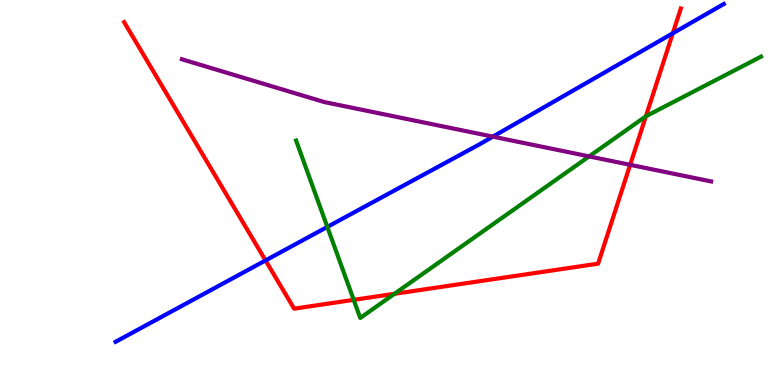[{'lines': ['blue', 'red'], 'intersections': [{'x': 3.43, 'y': 3.24}, {'x': 8.68, 'y': 9.14}]}, {'lines': ['green', 'red'], 'intersections': [{'x': 4.56, 'y': 2.21}, {'x': 5.09, 'y': 2.37}, {'x': 8.33, 'y': 6.98}]}, {'lines': ['purple', 'red'], 'intersections': [{'x': 8.13, 'y': 5.72}]}, {'lines': ['blue', 'green'], 'intersections': [{'x': 4.22, 'y': 4.11}]}, {'lines': ['blue', 'purple'], 'intersections': [{'x': 6.36, 'y': 6.45}]}, {'lines': ['green', 'purple'], 'intersections': [{'x': 7.6, 'y': 5.94}]}]